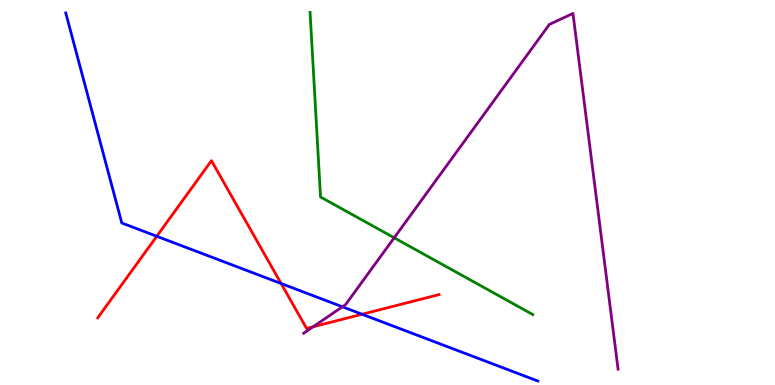[{'lines': ['blue', 'red'], 'intersections': [{'x': 2.02, 'y': 3.86}, {'x': 3.63, 'y': 2.64}, {'x': 4.67, 'y': 1.84}]}, {'lines': ['green', 'red'], 'intersections': []}, {'lines': ['purple', 'red'], 'intersections': [{'x': 4.04, 'y': 1.51}]}, {'lines': ['blue', 'green'], 'intersections': []}, {'lines': ['blue', 'purple'], 'intersections': [{'x': 4.42, 'y': 2.03}]}, {'lines': ['green', 'purple'], 'intersections': [{'x': 5.09, 'y': 3.82}]}]